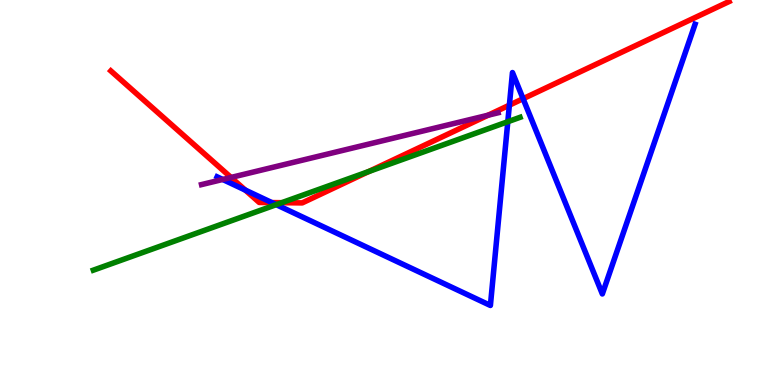[{'lines': ['blue', 'red'], 'intersections': [{'x': 3.17, 'y': 5.06}, {'x': 3.51, 'y': 4.74}, {'x': 6.57, 'y': 7.27}, {'x': 6.75, 'y': 7.44}]}, {'lines': ['green', 'red'], 'intersections': [{'x': 3.64, 'y': 4.74}, {'x': 4.76, 'y': 5.54}]}, {'lines': ['purple', 'red'], 'intersections': [{'x': 2.98, 'y': 5.39}, {'x': 6.3, 'y': 7.01}]}, {'lines': ['blue', 'green'], 'intersections': [{'x': 3.56, 'y': 4.68}, {'x': 6.55, 'y': 6.84}]}, {'lines': ['blue', 'purple'], 'intersections': [{'x': 2.87, 'y': 5.34}]}, {'lines': ['green', 'purple'], 'intersections': []}]